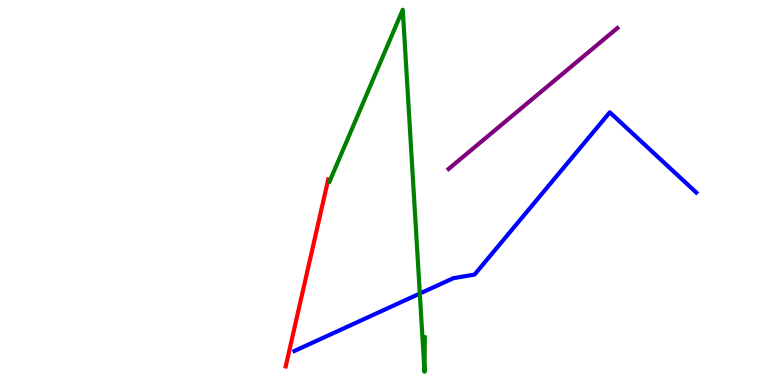[{'lines': ['blue', 'red'], 'intersections': []}, {'lines': ['green', 'red'], 'intersections': []}, {'lines': ['purple', 'red'], 'intersections': []}, {'lines': ['blue', 'green'], 'intersections': [{'x': 5.42, 'y': 2.38}]}, {'lines': ['blue', 'purple'], 'intersections': []}, {'lines': ['green', 'purple'], 'intersections': []}]